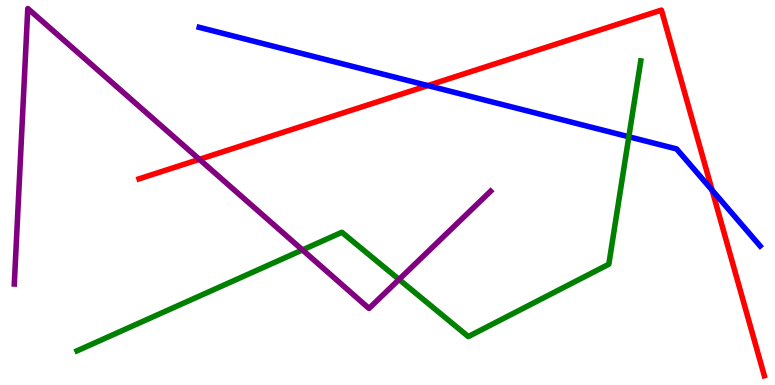[{'lines': ['blue', 'red'], 'intersections': [{'x': 5.52, 'y': 7.78}, {'x': 9.19, 'y': 5.06}]}, {'lines': ['green', 'red'], 'intersections': []}, {'lines': ['purple', 'red'], 'intersections': [{'x': 2.57, 'y': 5.86}]}, {'lines': ['blue', 'green'], 'intersections': [{'x': 8.11, 'y': 6.45}]}, {'lines': ['blue', 'purple'], 'intersections': []}, {'lines': ['green', 'purple'], 'intersections': [{'x': 3.9, 'y': 3.51}, {'x': 5.15, 'y': 2.74}]}]